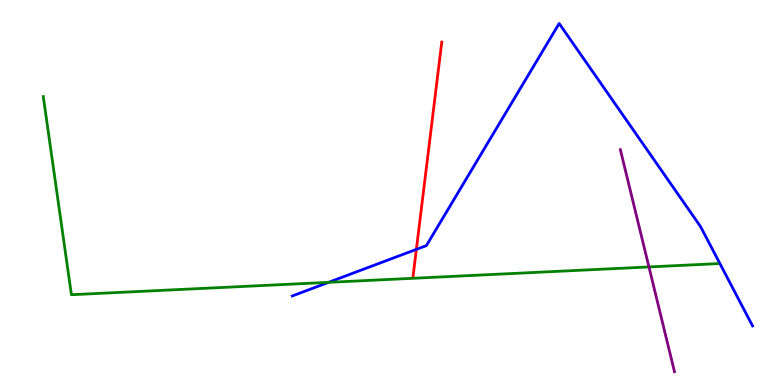[{'lines': ['blue', 'red'], 'intersections': [{'x': 5.37, 'y': 3.52}]}, {'lines': ['green', 'red'], 'intersections': []}, {'lines': ['purple', 'red'], 'intersections': []}, {'lines': ['blue', 'green'], 'intersections': [{'x': 4.24, 'y': 2.67}]}, {'lines': ['blue', 'purple'], 'intersections': []}, {'lines': ['green', 'purple'], 'intersections': [{'x': 8.37, 'y': 3.07}]}]